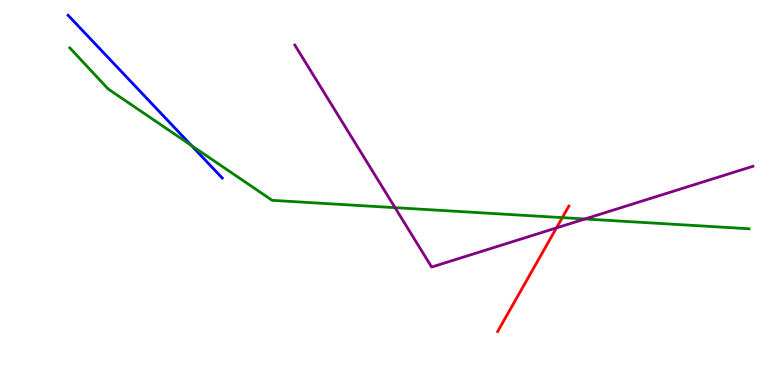[{'lines': ['blue', 'red'], 'intersections': []}, {'lines': ['green', 'red'], 'intersections': [{'x': 7.26, 'y': 4.35}]}, {'lines': ['purple', 'red'], 'intersections': [{'x': 7.18, 'y': 4.08}]}, {'lines': ['blue', 'green'], 'intersections': [{'x': 2.47, 'y': 6.22}]}, {'lines': ['blue', 'purple'], 'intersections': []}, {'lines': ['green', 'purple'], 'intersections': [{'x': 5.1, 'y': 4.61}, {'x': 7.55, 'y': 4.31}]}]